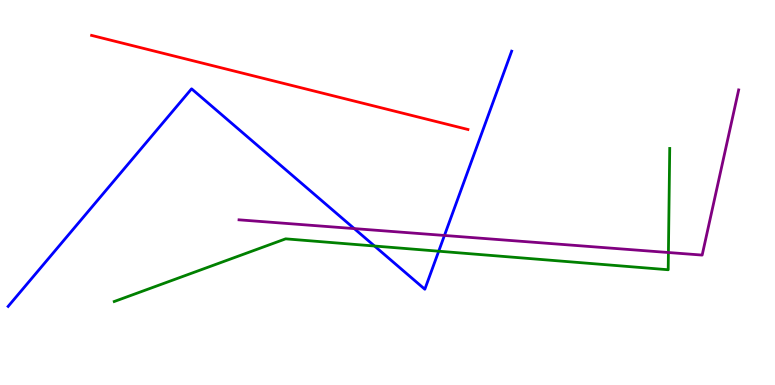[{'lines': ['blue', 'red'], 'intersections': []}, {'lines': ['green', 'red'], 'intersections': []}, {'lines': ['purple', 'red'], 'intersections': []}, {'lines': ['blue', 'green'], 'intersections': [{'x': 4.83, 'y': 3.61}, {'x': 5.66, 'y': 3.48}]}, {'lines': ['blue', 'purple'], 'intersections': [{'x': 4.57, 'y': 4.06}, {'x': 5.73, 'y': 3.88}]}, {'lines': ['green', 'purple'], 'intersections': [{'x': 8.62, 'y': 3.44}]}]